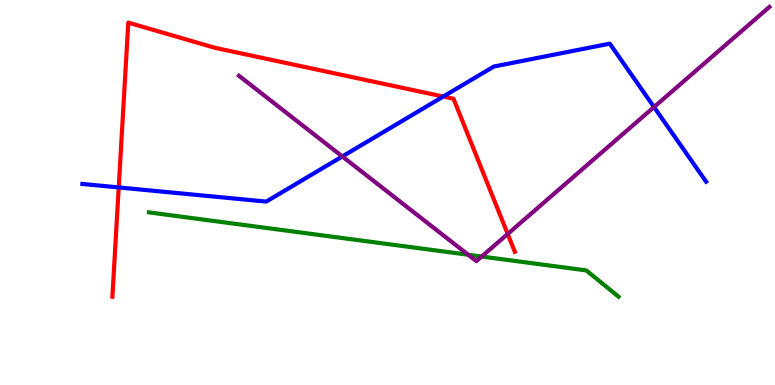[{'lines': ['blue', 'red'], 'intersections': [{'x': 1.53, 'y': 5.13}, {'x': 5.72, 'y': 7.49}]}, {'lines': ['green', 'red'], 'intersections': []}, {'lines': ['purple', 'red'], 'intersections': [{'x': 6.55, 'y': 3.92}]}, {'lines': ['blue', 'green'], 'intersections': []}, {'lines': ['blue', 'purple'], 'intersections': [{'x': 4.42, 'y': 5.94}, {'x': 8.44, 'y': 7.22}]}, {'lines': ['green', 'purple'], 'intersections': [{'x': 6.04, 'y': 3.38}, {'x': 6.22, 'y': 3.34}]}]